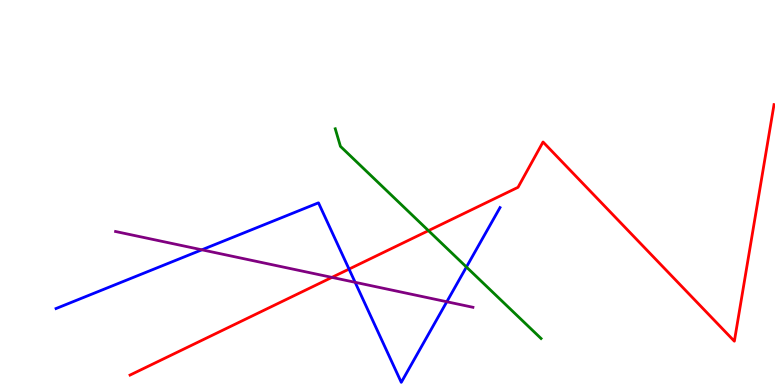[{'lines': ['blue', 'red'], 'intersections': [{'x': 4.5, 'y': 3.01}]}, {'lines': ['green', 'red'], 'intersections': [{'x': 5.53, 'y': 4.01}]}, {'lines': ['purple', 'red'], 'intersections': [{'x': 4.28, 'y': 2.8}]}, {'lines': ['blue', 'green'], 'intersections': [{'x': 6.02, 'y': 3.06}]}, {'lines': ['blue', 'purple'], 'intersections': [{'x': 2.6, 'y': 3.51}, {'x': 4.58, 'y': 2.67}, {'x': 5.77, 'y': 2.16}]}, {'lines': ['green', 'purple'], 'intersections': []}]